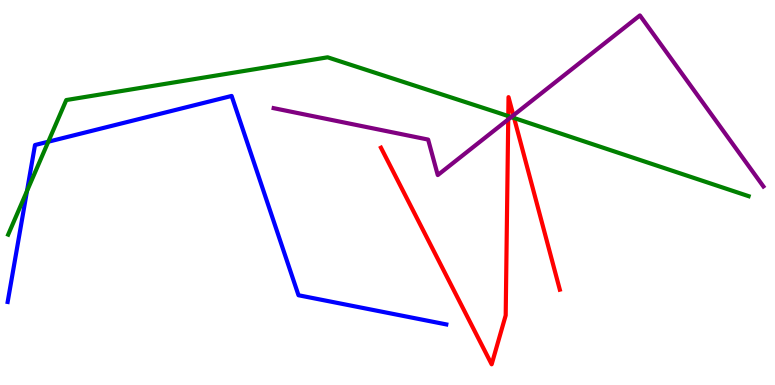[{'lines': ['blue', 'red'], 'intersections': []}, {'lines': ['green', 'red'], 'intersections': [{'x': 6.56, 'y': 6.98}, {'x': 6.63, 'y': 6.93}]}, {'lines': ['purple', 'red'], 'intersections': [{'x': 6.56, 'y': 6.9}, {'x': 6.62, 'y': 7.0}]}, {'lines': ['blue', 'green'], 'intersections': [{'x': 0.348, 'y': 5.04}, {'x': 0.623, 'y': 6.32}]}, {'lines': ['blue', 'purple'], 'intersections': []}, {'lines': ['green', 'purple'], 'intersections': [{'x': 6.6, 'y': 6.96}]}]